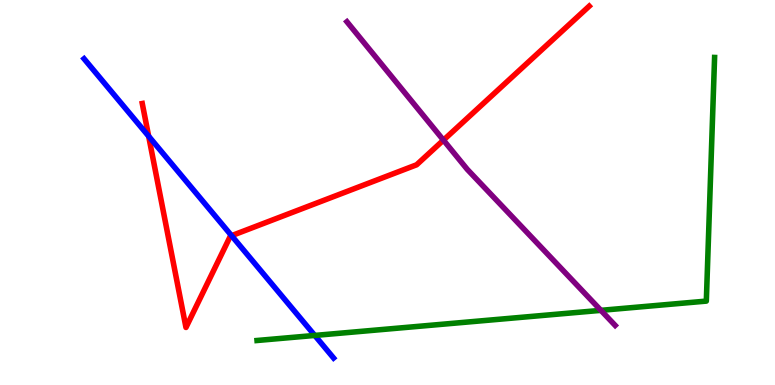[{'lines': ['blue', 'red'], 'intersections': [{'x': 1.92, 'y': 6.46}, {'x': 2.99, 'y': 3.88}]}, {'lines': ['green', 'red'], 'intersections': []}, {'lines': ['purple', 'red'], 'intersections': [{'x': 5.72, 'y': 6.36}]}, {'lines': ['blue', 'green'], 'intersections': [{'x': 4.06, 'y': 1.29}]}, {'lines': ['blue', 'purple'], 'intersections': []}, {'lines': ['green', 'purple'], 'intersections': [{'x': 7.75, 'y': 1.94}]}]